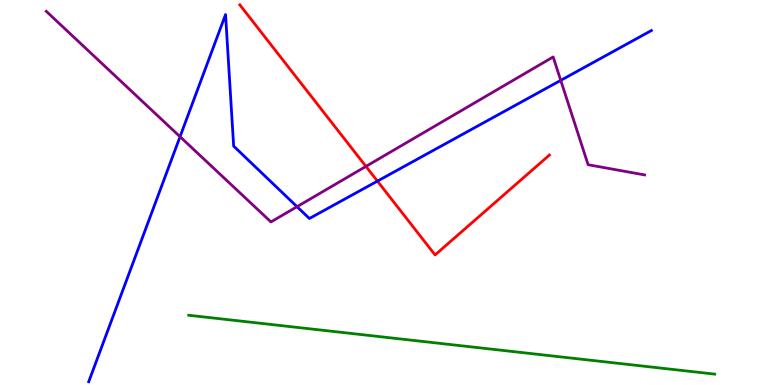[{'lines': ['blue', 'red'], 'intersections': [{'x': 4.87, 'y': 5.3}]}, {'lines': ['green', 'red'], 'intersections': []}, {'lines': ['purple', 'red'], 'intersections': [{'x': 4.72, 'y': 5.68}]}, {'lines': ['blue', 'green'], 'intersections': []}, {'lines': ['blue', 'purple'], 'intersections': [{'x': 2.32, 'y': 6.45}, {'x': 3.83, 'y': 4.63}, {'x': 7.24, 'y': 7.91}]}, {'lines': ['green', 'purple'], 'intersections': []}]